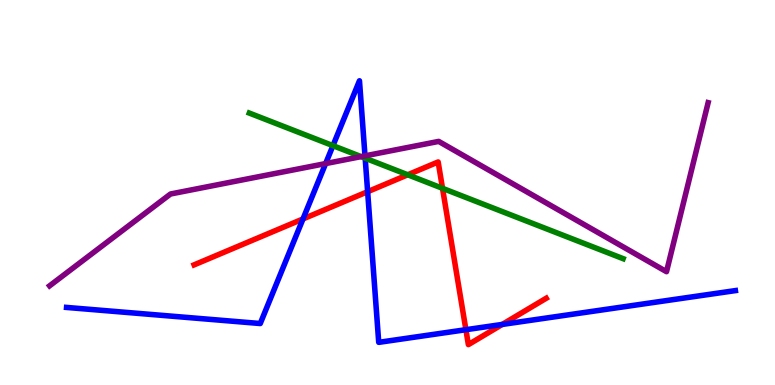[{'lines': ['blue', 'red'], 'intersections': [{'x': 3.91, 'y': 4.31}, {'x': 4.74, 'y': 5.02}, {'x': 6.01, 'y': 1.44}, {'x': 6.48, 'y': 1.57}]}, {'lines': ['green', 'red'], 'intersections': [{'x': 5.26, 'y': 5.46}, {'x': 5.71, 'y': 5.11}]}, {'lines': ['purple', 'red'], 'intersections': []}, {'lines': ['blue', 'green'], 'intersections': [{'x': 4.3, 'y': 6.22}, {'x': 4.71, 'y': 5.89}]}, {'lines': ['blue', 'purple'], 'intersections': [{'x': 4.2, 'y': 5.75}, {'x': 4.71, 'y': 5.95}]}, {'lines': ['green', 'purple'], 'intersections': [{'x': 4.66, 'y': 5.93}]}]